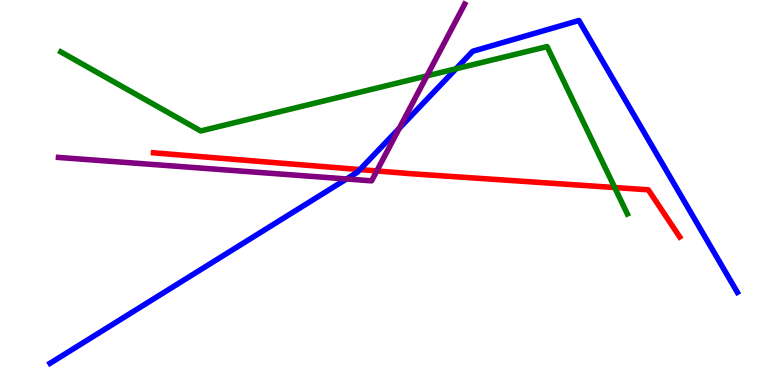[{'lines': ['blue', 'red'], 'intersections': [{'x': 4.64, 'y': 5.6}]}, {'lines': ['green', 'red'], 'intersections': [{'x': 7.93, 'y': 5.13}]}, {'lines': ['purple', 'red'], 'intersections': [{'x': 4.86, 'y': 5.56}]}, {'lines': ['blue', 'green'], 'intersections': [{'x': 5.88, 'y': 8.21}]}, {'lines': ['blue', 'purple'], 'intersections': [{'x': 4.47, 'y': 5.35}, {'x': 5.15, 'y': 6.67}]}, {'lines': ['green', 'purple'], 'intersections': [{'x': 5.51, 'y': 8.03}]}]